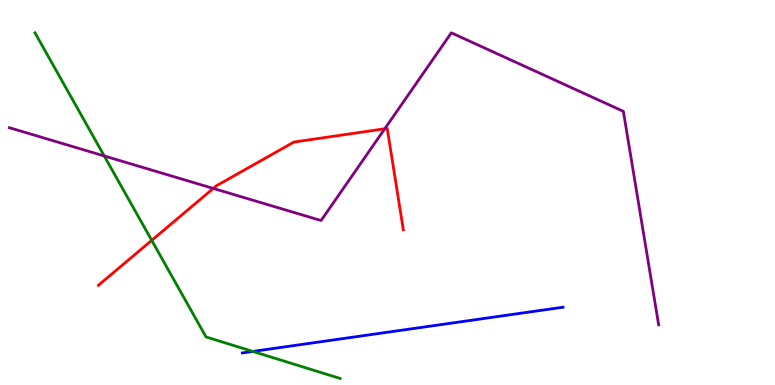[{'lines': ['blue', 'red'], 'intersections': []}, {'lines': ['green', 'red'], 'intersections': [{'x': 1.96, 'y': 3.76}]}, {'lines': ['purple', 'red'], 'intersections': [{'x': 2.75, 'y': 5.11}, {'x': 4.96, 'y': 6.66}]}, {'lines': ['blue', 'green'], 'intersections': [{'x': 3.26, 'y': 0.872}]}, {'lines': ['blue', 'purple'], 'intersections': []}, {'lines': ['green', 'purple'], 'intersections': [{'x': 1.35, 'y': 5.95}]}]